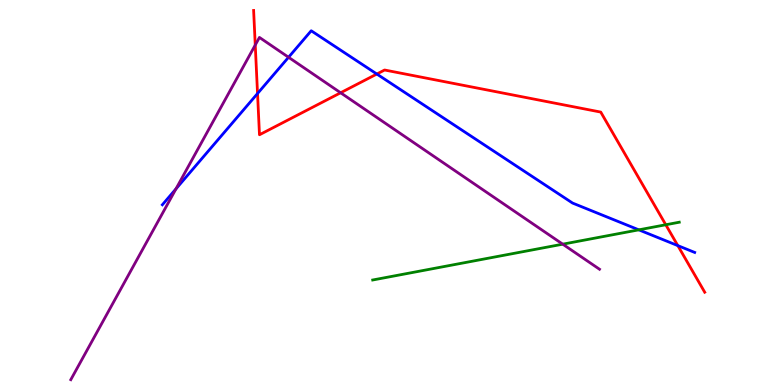[{'lines': ['blue', 'red'], 'intersections': [{'x': 3.32, 'y': 7.57}, {'x': 4.86, 'y': 8.08}, {'x': 8.75, 'y': 3.62}]}, {'lines': ['green', 'red'], 'intersections': [{'x': 8.59, 'y': 4.16}]}, {'lines': ['purple', 'red'], 'intersections': [{'x': 3.29, 'y': 8.83}, {'x': 4.4, 'y': 7.59}]}, {'lines': ['blue', 'green'], 'intersections': [{'x': 8.24, 'y': 4.03}]}, {'lines': ['blue', 'purple'], 'intersections': [{'x': 2.27, 'y': 5.09}, {'x': 3.72, 'y': 8.51}]}, {'lines': ['green', 'purple'], 'intersections': [{'x': 7.26, 'y': 3.66}]}]